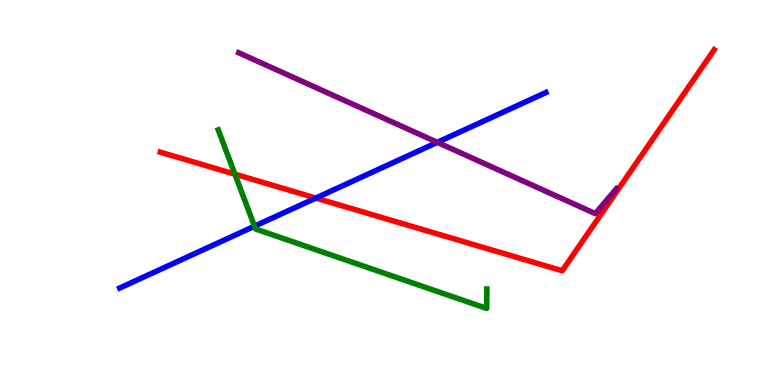[{'lines': ['blue', 'red'], 'intersections': [{'x': 4.08, 'y': 4.86}]}, {'lines': ['green', 'red'], 'intersections': [{'x': 3.03, 'y': 5.48}]}, {'lines': ['purple', 'red'], 'intersections': []}, {'lines': ['blue', 'green'], 'intersections': [{'x': 3.28, 'y': 4.12}]}, {'lines': ['blue', 'purple'], 'intersections': [{'x': 5.64, 'y': 6.3}]}, {'lines': ['green', 'purple'], 'intersections': []}]